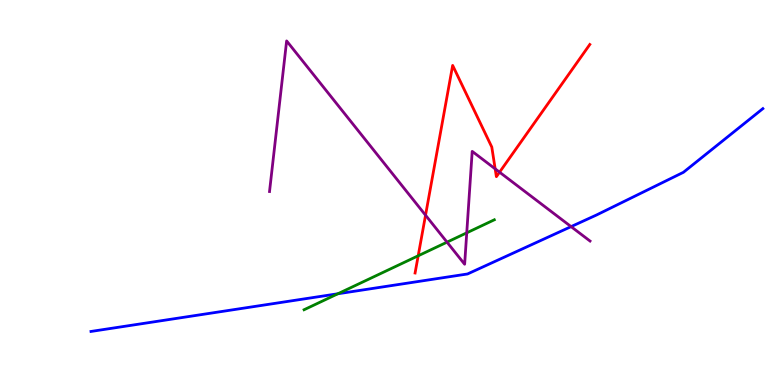[{'lines': ['blue', 'red'], 'intersections': []}, {'lines': ['green', 'red'], 'intersections': [{'x': 5.4, 'y': 3.36}]}, {'lines': ['purple', 'red'], 'intersections': [{'x': 5.49, 'y': 4.41}, {'x': 6.39, 'y': 5.61}, {'x': 6.45, 'y': 5.53}]}, {'lines': ['blue', 'green'], 'intersections': [{'x': 4.36, 'y': 2.37}]}, {'lines': ['blue', 'purple'], 'intersections': [{'x': 7.37, 'y': 4.11}]}, {'lines': ['green', 'purple'], 'intersections': [{'x': 5.77, 'y': 3.71}, {'x': 6.02, 'y': 3.95}]}]